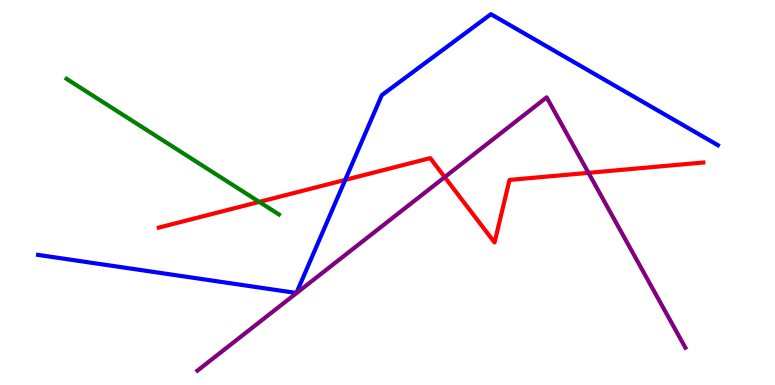[{'lines': ['blue', 'red'], 'intersections': [{'x': 4.45, 'y': 5.33}]}, {'lines': ['green', 'red'], 'intersections': [{'x': 3.35, 'y': 4.76}]}, {'lines': ['purple', 'red'], 'intersections': [{'x': 5.74, 'y': 5.4}, {'x': 7.59, 'y': 5.51}]}, {'lines': ['blue', 'green'], 'intersections': []}, {'lines': ['blue', 'purple'], 'intersections': []}, {'lines': ['green', 'purple'], 'intersections': []}]